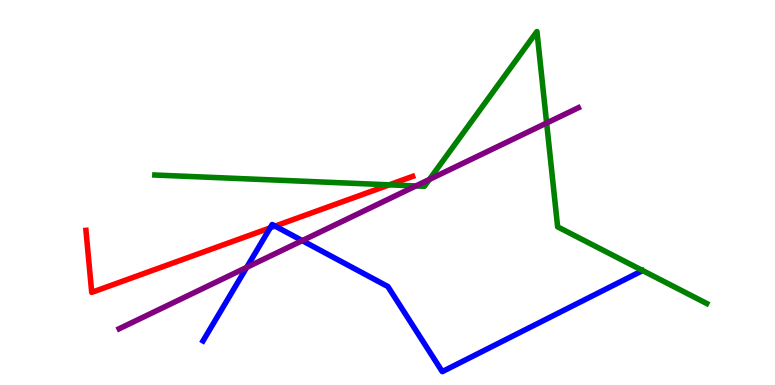[{'lines': ['blue', 'red'], 'intersections': [{'x': 3.49, 'y': 4.08}, {'x': 3.55, 'y': 4.13}]}, {'lines': ['green', 'red'], 'intersections': [{'x': 5.02, 'y': 5.2}]}, {'lines': ['purple', 'red'], 'intersections': []}, {'lines': ['blue', 'green'], 'intersections': []}, {'lines': ['blue', 'purple'], 'intersections': [{'x': 3.18, 'y': 3.06}, {'x': 3.9, 'y': 3.75}]}, {'lines': ['green', 'purple'], 'intersections': [{'x': 5.37, 'y': 5.17}, {'x': 5.54, 'y': 5.34}, {'x': 7.05, 'y': 6.8}]}]